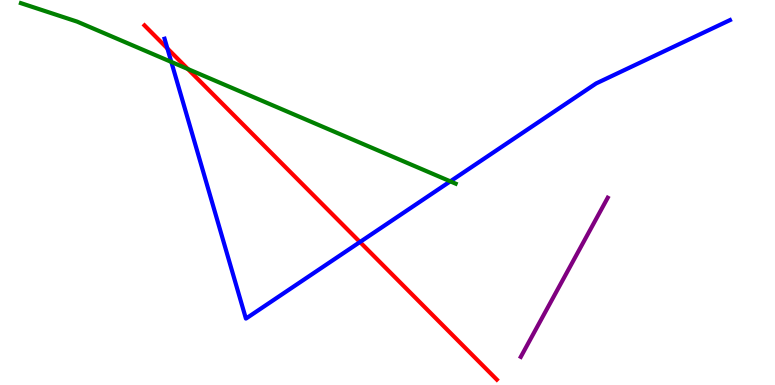[{'lines': ['blue', 'red'], 'intersections': [{'x': 2.16, 'y': 8.74}, {'x': 4.64, 'y': 3.71}]}, {'lines': ['green', 'red'], 'intersections': [{'x': 2.42, 'y': 8.21}]}, {'lines': ['purple', 'red'], 'intersections': []}, {'lines': ['blue', 'green'], 'intersections': [{'x': 2.21, 'y': 8.39}, {'x': 5.81, 'y': 5.29}]}, {'lines': ['blue', 'purple'], 'intersections': []}, {'lines': ['green', 'purple'], 'intersections': []}]